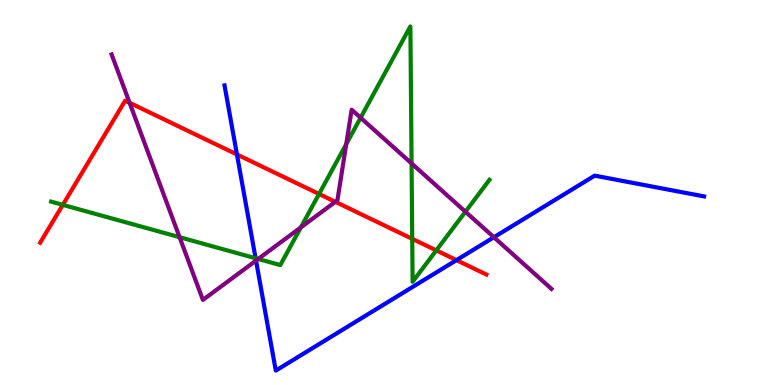[{'lines': ['blue', 'red'], 'intersections': [{'x': 3.06, 'y': 5.99}, {'x': 5.89, 'y': 3.24}]}, {'lines': ['green', 'red'], 'intersections': [{'x': 0.811, 'y': 4.68}, {'x': 4.12, 'y': 4.96}, {'x': 5.32, 'y': 3.8}, {'x': 5.63, 'y': 3.5}]}, {'lines': ['purple', 'red'], 'intersections': [{'x': 1.67, 'y': 7.33}, {'x': 4.33, 'y': 4.76}]}, {'lines': ['blue', 'green'], 'intersections': [{'x': 3.3, 'y': 3.29}]}, {'lines': ['blue', 'purple'], 'intersections': [{'x': 3.3, 'y': 3.23}, {'x': 6.37, 'y': 3.84}]}, {'lines': ['green', 'purple'], 'intersections': [{'x': 2.32, 'y': 3.84}, {'x': 3.33, 'y': 3.27}, {'x': 3.88, 'y': 4.09}, {'x': 4.47, 'y': 6.26}, {'x': 4.65, 'y': 6.94}, {'x': 5.31, 'y': 5.75}, {'x': 6.01, 'y': 4.5}]}]